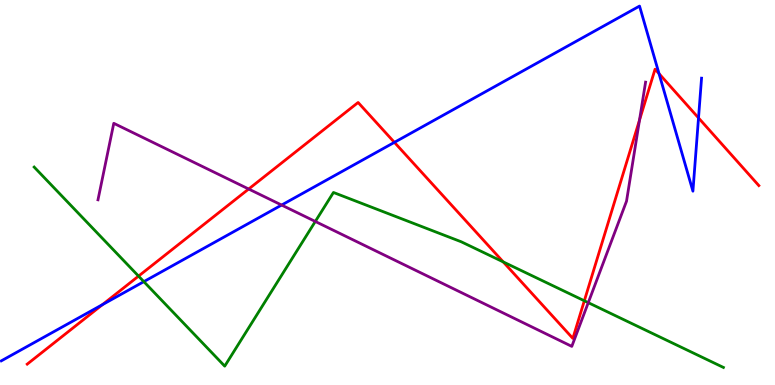[{'lines': ['blue', 'red'], 'intersections': [{'x': 1.32, 'y': 2.09}, {'x': 5.09, 'y': 6.3}, {'x': 8.5, 'y': 8.09}, {'x': 9.01, 'y': 6.94}]}, {'lines': ['green', 'red'], 'intersections': [{'x': 1.79, 'y': 2.83}, {'x': 6.49, 'y': 3.2}, {'x': 7.54, 'y': 2.19}]}, {'lines': ['purple', 'red'], 'intersections': [{'x': 3.21, 'y': 5.09}, {'x': 8.25, 'y': 6.88}]}, {'lines': ['blue', 'green'], 'intersections': [{'x': 1.86, 'y': 2.68}]}, {'lines': ['blue', 'purple'], 'intersections': [{'x': 3.63, 'y': 4.67}]}, {'lines': ['green', 'purple'], 'intersections': [{'x': 4.07, 'y': 4.25}, {'x': 7.59, 'y': 2.14}]}]